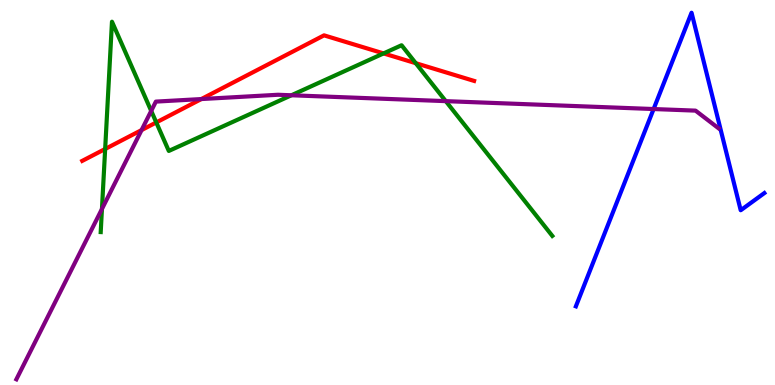[{'lines': ['blue', 'red'], 'intersections': []}, {'lines': ['green', 'red'], 'intersections': [{'x': 1.36, 'y': 6.13}, {'x': 2.02, 'y': 6.82}, {'x': 4.95, 'y': 8.61}, {'x': 5.36, 'y': 8.36}]}, {'lines': ['purple', 'red'], 'intersections': [{'x': 1.83, 'y': 6.62}, {'x': 2.6, 'y': 7.43}]}, {'lines': ['blue', 'green'], 'intersections': []}, {'lines': ['blue', 'purple'], 'intersections': [{'x': 8.43, 'y': 7.17}]}, {'lines': ['green', 'purple'], 'intersections': [{'x': 1.32, 'y': 4.57}, {'x': 1.95, 'y': 7.12}, {'x': 3.76, 'y': 7.53}, {'x': 5.75, 'y': 7.37}]}]